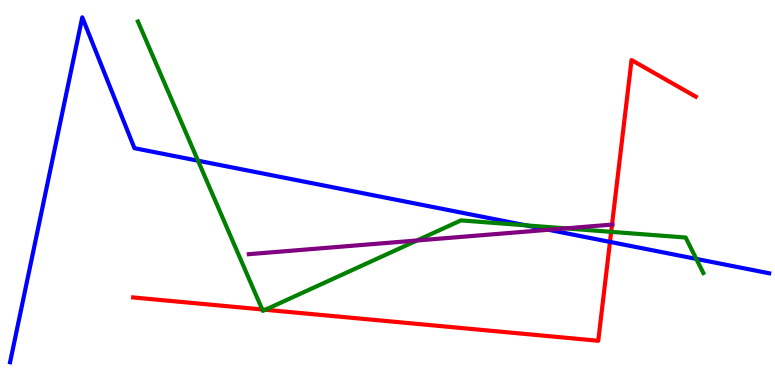[{'lines': ['blue', 'red'], 'intersections': [{'x': 7.87, 'y': 3.72}]}, {'lines': ['green', 'red'], 'intersections': [{'x': 3.38, 'y': 1.96}, {'x': 3.42, 'y': 1.95}, {'x': 7.89, 'y': 3.98}]}, {'lines': ['purple', 'red'], 'intersections': [{'x': 7.9, 'y': 4.17}]}, {'lines': ['blue', 'green'], 'intersections': [{'x': 2.56, 'y': 5.83}, {'x': 6.79, 'y': 4.15}, {'x': 8.98, 'y': 3.27}]}, {'lines': ['blue', 'purple'], 'intersections': [{'x': 7.08, 'y': 4.03}]}, {'lines': ['green', 'purple'], 'intersections': [{'x': 5.38, 'y': 3.75}, {'x': 7.3, 'y': 4.07}]}]